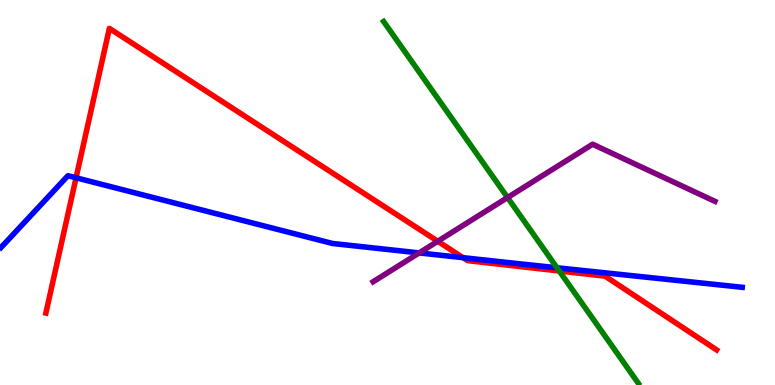[{'lines': ['blue', 'red'], 'intersections': [{'x': 0.981, 'y': 5.38}, {'x': 5.98, 'y': 3.31}]}, {'lines': ['green', 'red'], 'intersections': [{'x': 7.22, 'y': 2.96}]}, {'lines': ['purple', 'red'], 'intersections': [{'x': 5.65, 'y': 3.73}]}, {'lines': ['blue', 'green'], 'intersections': [{'x': 7.19, 'y': 3.05}]}, {'lines': ['blue', 'purple'], 'intersections': [{'x': 5.41, 'y': 3.43}]}, {'lines': ['green', 'purple'], 'intersections': [{'x': 6.55, 'y': 4.87}]}]